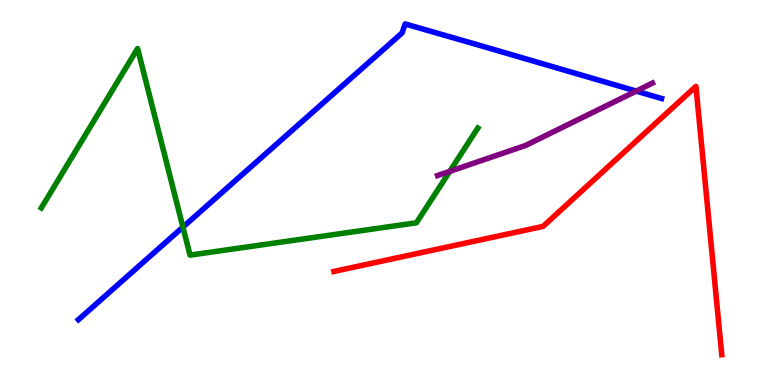[{'lines': ['blue', 'red'], 'intersections': []}, {'lines': ['green', 'red'], 'intersections': []}, {'lines': ['purple', 'red'], 'intersections': []}, {'lines': ['blue', 'green'], 'intersections': [{'x': 2.36, 'y': 4.1}]}, {'lines': ['blue', 'purple'], 'intersections': [{'x': 8.21, 'y': 7.63}]}, {'lines': ['green', 'purple'], 'intersections': [{'x': 5.8, 'y': 5.55}]}]